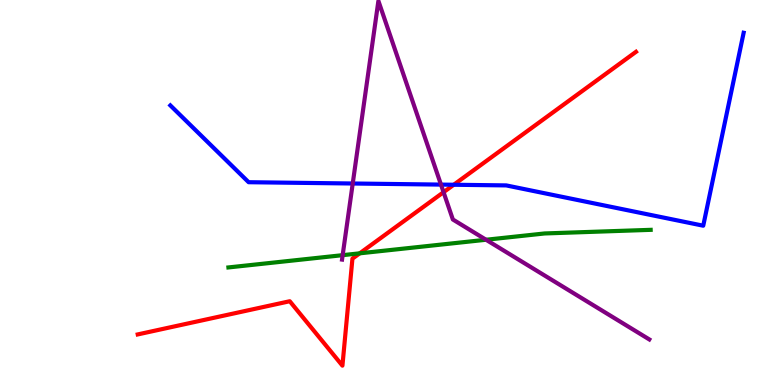[{'lines': ['blue', 'red'], 'intersections': [{'x': 5.85, 'y': 5.2}]}, {'lines': ['green', 'red'], 'intersections': [{'x': 4.64, 'y': 3.42}]}, {'lines': ['purple', 'red'], 'intersections': [{'x': 5.72, 'y': 5.01}]}, {'lines': ['blue', 'green'], 'intersections': []}, {'lines': ['blue', 'purple'], 'intersections': [{'x': 4.55, 'y': 5.23}, {'x': 5.69, 'y': 5.21}]}, {'lines': ['green', 'purple'], 'intersections': [{'x': 4.42, 'y': 3.37}, {'x': 6.27, 'y': 3.77}]}]